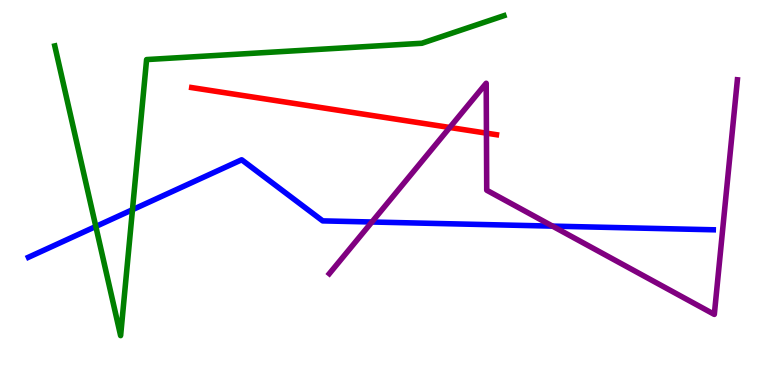[{'lines': ['blue', 'red'], 'intersections': []}, {'lines': ['green', 'red'], 'intersections': []}, {'lines': ['purple', 'red'], 'intersections': [{'x': 5.8, 'y': 6.69}, {'x': 6.28, 'y': 6.54}]}, {'lines': ['blue', 'green'], 'intersections': [{'x': 1.24, 'y': 4.12}, {'x': 1.71, 'y': 4.55}]}, {'lines': ['blue', 'purple'], 'intersections': [{'x': 4.8, 'y': 4.23}, {'x': 7.13, 'y': 4.13}]}, {'lines': ['green', 'purple'], 'intersections': []}]